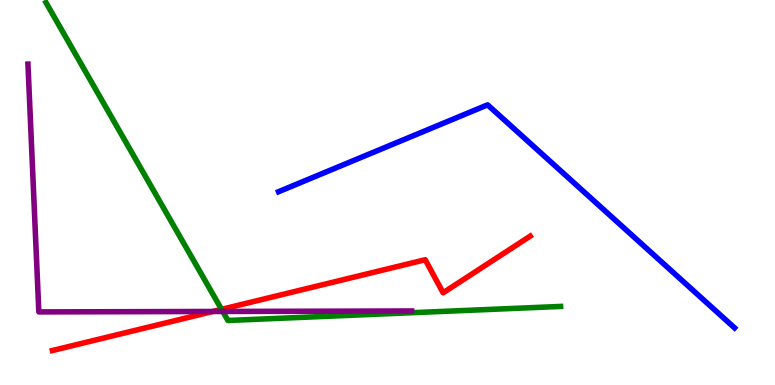[{'lines': ['blue', 'red'], 'intersections': []}, {'lines': ['green', 'red'], 'intersections': [{'x': 2.86, 'y': 1.97}]}, {'lines': ['purple', 'red'], 'intersections': [{'x': 2.75, 'y': 1.91}]}, {'lines': ['blue', 'green'], 'intersections': []}, {'lines': ['blue', 'purple'], 'intersections': []}, {'lines': ['green', 'purple'], 'intersections': [{'x': 2.87, 'y': 1.91}]}]